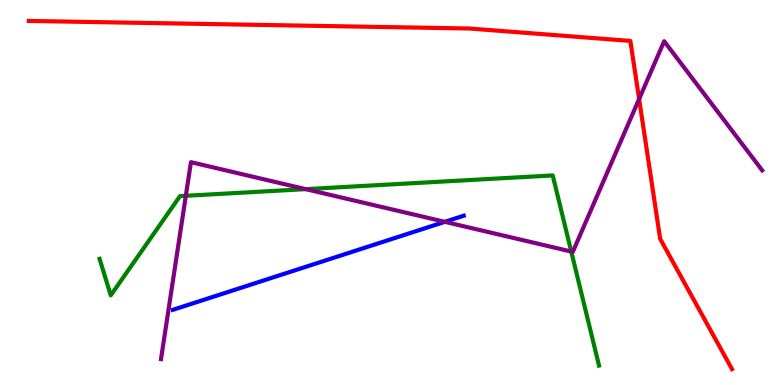[{'lines': ['blue', 'red'], 'intersections': []}, {'lines': ['green', 'red'], 'intersections': []}, {'lines': ['purple', 'red'], 'intersections': [{'x': 8.25, 'y': 7.43}]}, {'lines': ['blue', 'green'], 'intersections': []}, {'lines': ['blue', 'purple'], 'intersections': [{'x': 5.74, 'y': 4.24}]}, {'lines': ['green', 'purple'], 'intersections': [{'x': 2.4, 'y': 4.91}, {'x': 3.94, 'y': 5.09}, {'x': 7.37, 'y': 3.47}]}]